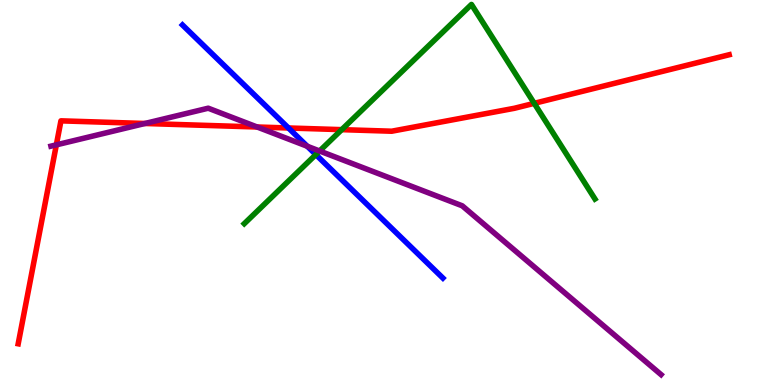[{'lines': ['blue', 'red'], 'intersections': [{'x': 3.72, 'y': 6.68}]}, {'lines': ['green', 'red'], 'intersections': [{'x': 4.41, 'y': 6.63}, {'x': 6.89, 'y': 7.32}]}, {'lines': ['purple', 'red'], 'intersections': [{'x': 0.727, 'y': 6.24}, {'x': 1.87, 'y': 6.79}, {'x': 3.32, 'y': 6.7}]}, {'lines': ['blue', 'green'], 'intersections': [{'x': 4.08, 'y': 5.98}]}, {'lines': ['blue', 'purple'], 'intersections': [{'x': 3.96, 'y': 6.2}]}, {'lines': ['green', 'purple'], 'intersections': [{'x': 4.12, 'y': 6.08}]}]